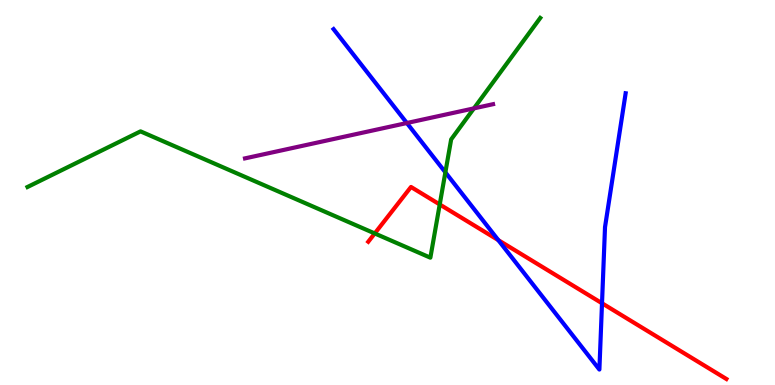[{'lines': ['blue', 'red'], 'intersections': [{'x': 6.43, 'y': 3.76}, {'x': 7.77, 'y': 2.12}]}, {'lines': ['green', 'red'], 'intersections': [{'x': 4.84, 'y': 3.94}, {'x': 5.67, 'y': 4.69}]}, {'lines': ['purple', 'red'], 'intersections': []}, {'lines': ['blue', 'green'], 'intersections': [{'x': 5.75, 'y': 5.52}]}, {'lines': ['blue', 'purple'], 'intersections': [{'x': 5.25, 'y': 6.8}]}, {'lines': ['green', 'purple'], 'intersections': [{'x': 6.12, 'y': 7.19}]}]